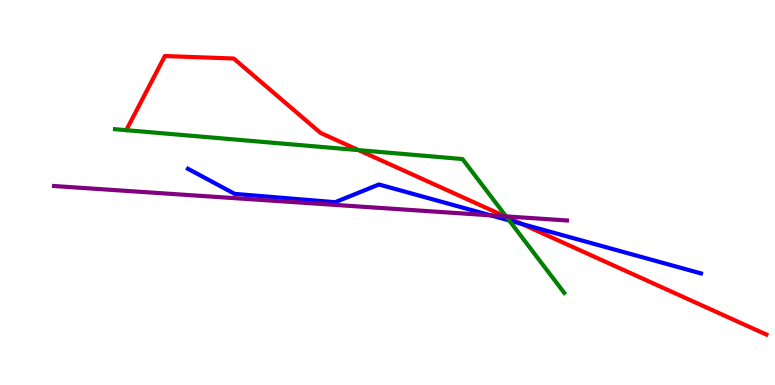[{'lines': ['blue', 'red'], 'intersections': [{'x': 6.73, 'y': 4.18}]}, {'lines': ['green', 'red'], 'intersections': [{'x': 4.63, 'y': 6.1}, {'x': 6.54, 'y': 4.36}]}, {'lines': ['purple', 'red'], 'intersections': [{'x': 6.51, 'y': 4.38}]}, {'lines': ['blue', 'green'], 'intersections': [{'x': 6.57, 'y': 4.27}]}, {'lines': ['blue', 'purple'], 'intersections': [{'x': 6.33, 'y': 4.41}]}, {'lines': ['green', 'purple'], 'intersections': [{'x': 6.53, 'y': 4.38}]}]